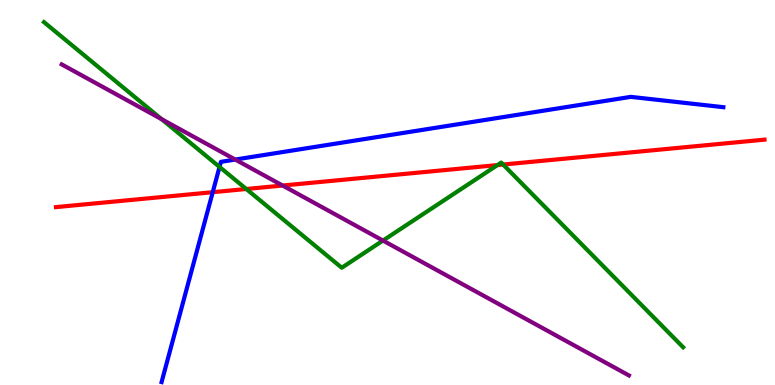[{'lines': ['blue', 'red'], 'intersections': [{'x': 2.74, 'y': 5.01}]}, {'lines': ['green', 'red'], 'intersections': [{'x': 3.18, 'y': 5.09}, {'x': 6.42, 'y': 5.71}, {'x': 6.49, 'y': 5.73}]}, {'lines': ['purple', 'red'], 'intersections': [{'x': 3.65, 'y': 5.18}]}, {'lines': ['blue', 'green'], 'intersections': [{'x': 2.83, 'y': 5.66}]}, {'lines': ['blue', 'purple'], 'intersections': [{'x': 3.04, 'y': 5.86}]}, {'lines': ['green', 'purple'], 'intersections': [{'x': 2.09, 'y': 6.9}, {'x': 4.94, 'y': 3.75}]}]